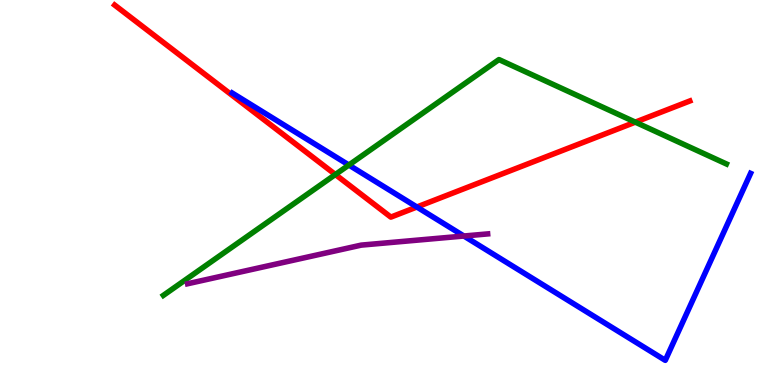[{'lines': ['blue', 'red'], 'intersections': [{'x': 5.38, 'y': 4.62}]}, {'lines': ['green', 'red'], 'intersections': [{'x': 4.33, 'y': 5.47}, {'x': 8.2, 'y': 6.83}]}, {'lines': ['purple', 'red'], 'intersections': []}, {'lines': ['blue', 'green'], 'intersections': [{'x': 4.5, 'y': 5.71}]}, {'lines': ['blue', 'purple'], 'intersections': [{'x': 5.99, 'y': 3.87}]}, {'lines': ['green', 'purple'], 'intersections': []}]